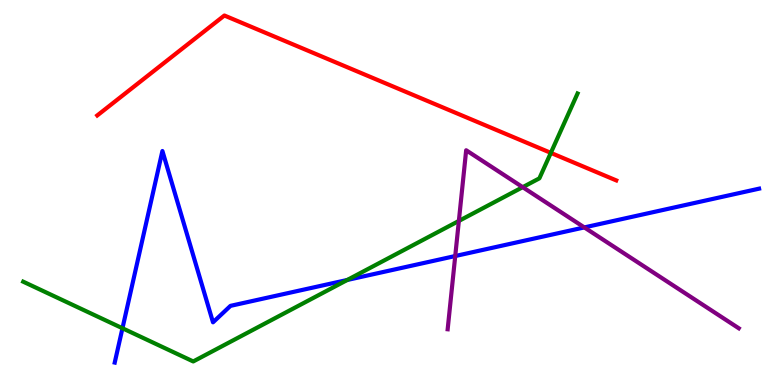[{'lines': ['blue', 'red'], 'intersections': []}, {'lines': ['green', 'red'], 'intersections': [{'x': 7.11, 'y': 6.03}]}, {'lines': ['purple', 'red'], 'intersections': []}, {'lines': ['blue', 'green'], 'intersections': [{'x': 1.58, 'y': 1.47}, {'x': 4.48, 'y': 2.73}]}, {'lines': ['blue', 'purple'], 'intersections': [{'x': 5.87, 'y': 3.35}, {'x': 7.54, 'y': 4.09}]}, {'lines': ['green', 'purple'], 'intersections': [{'x': 5.92, 'y': 4.26}, {'x': 6.74, 'y': 5.14}]}]